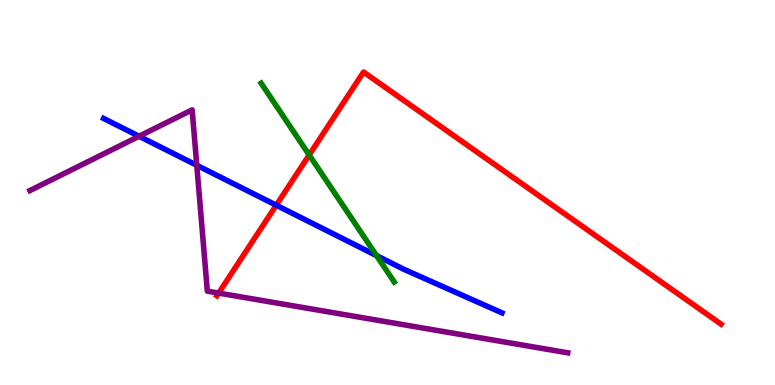[{'lines': ['blue', 'red'], 'intersections': [{'x': 3.56, 'y': 4.67}]}, {'lines': ['green', 'red'], 'intersections': [{'x': 3.99, 'y': 5.97}]}, {'lines': ['purple', 'red'], 'intersections': [{'x': 2.82, 'y': 2.39}]}, {'lines': ['blue', 'green'], 'intersections': [{'x': 4.86, 'y': 3.36}]}, {'lines': ['blue', 'purple'], 'intersections': [{'x': 1.79, 'y': 6.46}, {'x': 2.54, 'y': 5.71}]}, {'lines': ['green', 'purple'], 'intersections': []}]